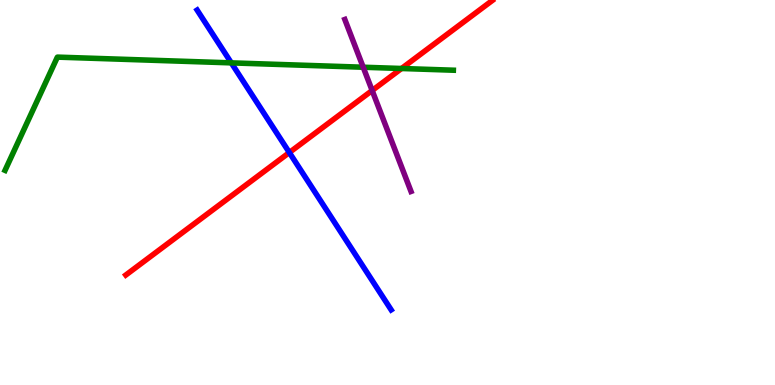[{'lines': ['blue', 'red'], 'intersections': [{'x': 3.73, 'y': 6.04}]}, {'lines': ['green', 'red'], 'intersections': [{'x': 5.18, 'y': 8.22}]}, {'lines': ['purple', 'red'], 'intersections': [{'x': 4.8, 'y': 7.65}]}, {'lines': ['blue', 'green'], 'intersections': [{'x': 2.98, 'y': 8.37}]}, {'lines': ['blue', 'purple'], 'intersections': []}, {'lines': ['green', 'purple'], 'intersections': [{'x': 4.69, 'y': 8.25}]}]